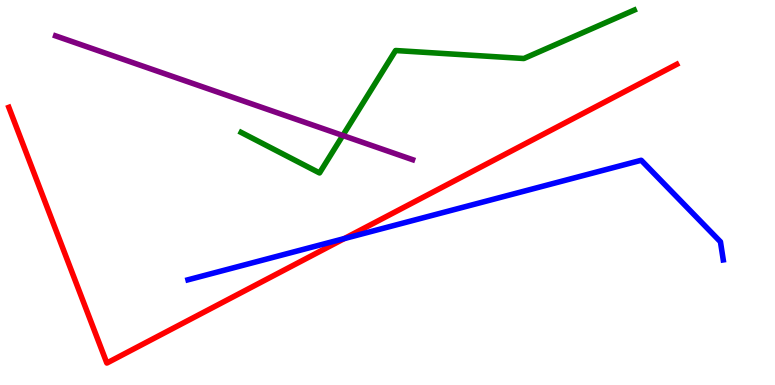[{'lines': ['blue', 'red'], 'intersections': [{'x': 4.44, 'y': 3.8}]}, {'lines': ['green', 'red'], 'intersections': []}, {'lines': ['purple', 'red'], 'intersections': []}, {'lines': ['blue', 'green'], 'intersections': []}, {'lines': ['blue', 'purple'], 'intersections': []}, {'lines': ['green', 'purple'], 'intersections': [{'x': 4.42, 'y': 6.48}]}]